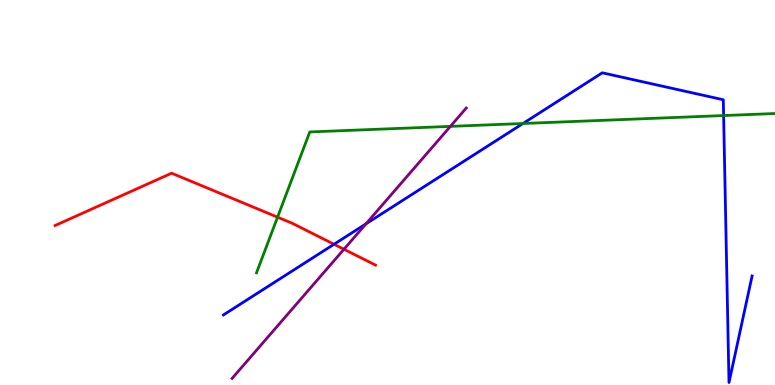[{'lines': ['blue', 'red'], 'intersections': [{'x': 4.31, 'y': 3.66}]}, {'lines': ['green', 'red'], 'intersections': [{'x': 3.58, 'y': 4.36}]}, {'lines': ['purple', 'red'], 'intersections': [{'x': 4.44, 'y': 3.53}]}, {'lines': ['blue', 'green'], 'intersections': [{'x': 6.75, 'y': 6.79}, {'x': 9.34, 'y': 7.0}]}, {'lines': ['blue', 'purple'], 'intersections': [{'x': 4.72, 'y': 4.19}]}, {'lines': ['green', 'purple'], 'intersections': [{'x': 5.81, 'y': 6.72}]}]